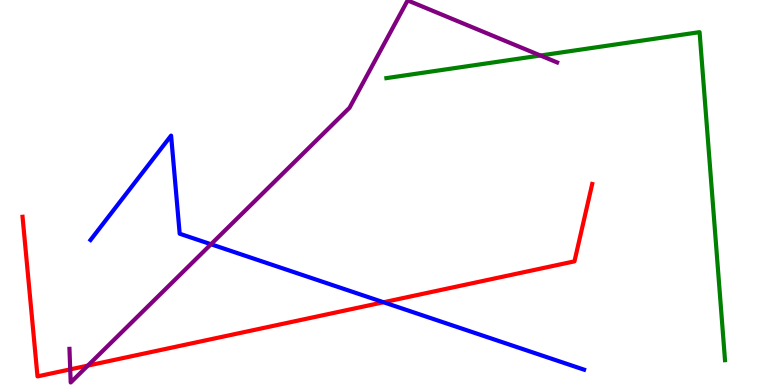[{'lines': ['blue', 'red'], 'intersections': [{'x': 4.95, 'y': 2.15}]}, {'lines': ['green', 'red'], 'intersections': []}, {'lines': ['purple', 'red'], 'intersections': [{'x': 0.906, 'y': 0.406}, {'x': 1.13, 'y': 0.504}]}, {'lines': ['blue', 'green'], 'intersections': []}, {'lines': ['blue', 'purple'], 'intersections': [{'x': 2.72, 'y': 3.66}]}, {'lines': ['green', 'purple'], 'intersections': [{'x': 6.97, 'y': 8.56}]}]